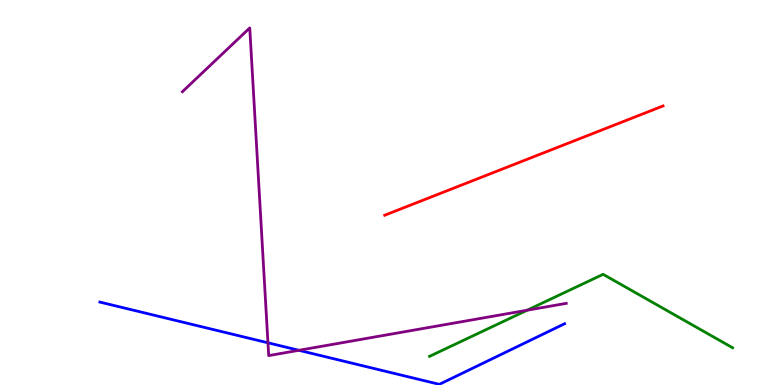[{'lines': ['blue', 'red'], 'intersections': []}, {'lines': ['green', 'red'], 'intersections': []}, {'lines': ['purple', 'red'], 'intersections': []}, {'lines': ['blue', 'green'], 'intersections': []}, {'lines': ['blue', 'purple'], 'intersections': [{'x': 3.46, 'y': 1.1}, {'x': 3.86, 'y': 0.901}]}, {'lines': ['green', 'purple'], 'intersections': [{'x': 6.8, 'y': 1.94}]}]